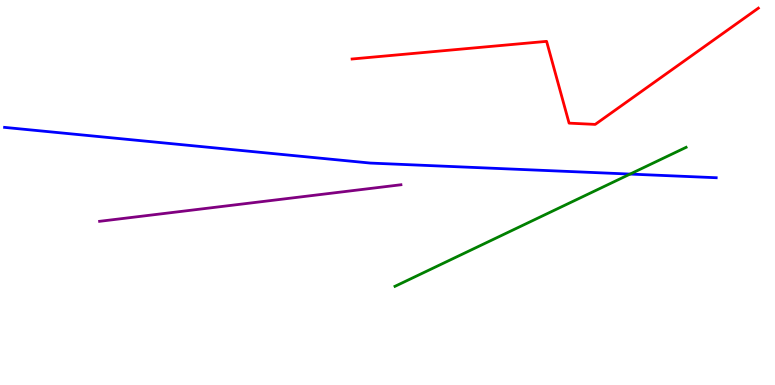[{'lines': ['blue', 'red'], 'intersections': []}, {'lines': ['green', 'red'], 'intersections': []}, {'lines': ['purple', 'red'], 'intersections': []}, {'lines': ['blue', 'green'], 'intersections': [{'x': 8.13, 'y': 5.48}]}, {'lines': ['blue', 'purple'], 'intersections': []}, {'lines': ['green', 'purple'], 'intersections': []}]